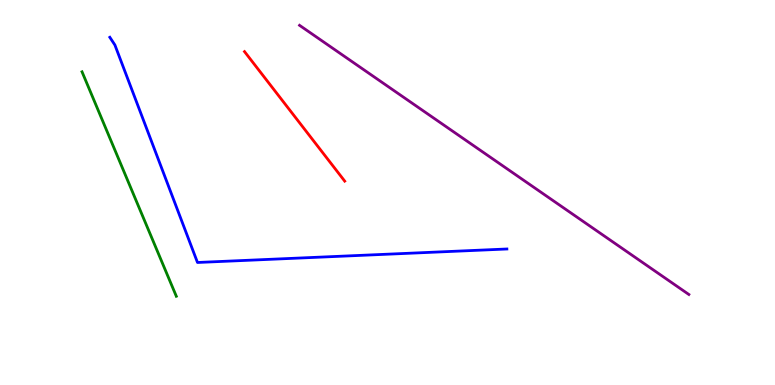[{'lines': ['blue', 'red'], 'intersections': []}, {'lines': ['green', 'red'], 'intersections': []}, {'lines': ['purple', 'red'], 'intersections': []}, {'lines': ['blue', 'green'], 'intersections': []}, {'lines': ['blue', 'purple'], 'intersections': []}, {'lines': ['green', 'purple'], 'intersections': []}]